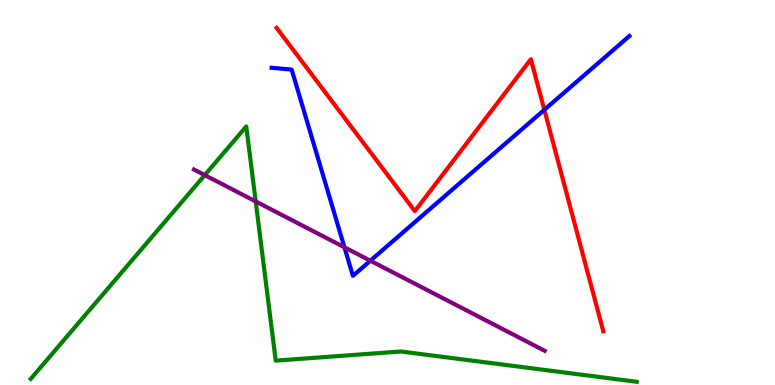[{'lines': ['blue', 'red'], 'intersections': [{'x': 7.02, 'y': 7.15}]}, {'lines': ['green', 'red'], 'intersections': []}, {'lines': ['purple', 'red'], 'intersections': []}, {'lines': ['blue', 'green'], 'intersections': []}, {'lines': ['blue', 'purple'], 'intersections': [{'x': 4.44, 'y': 3.58}, {'x': 4.78, 'y': 3.23}]}, {'lines': ['green', 'purple'], 'intersections': [{'x': 2.64, 'y': 5.45}, {'x': 3.3, 'y': 4.77}]}]